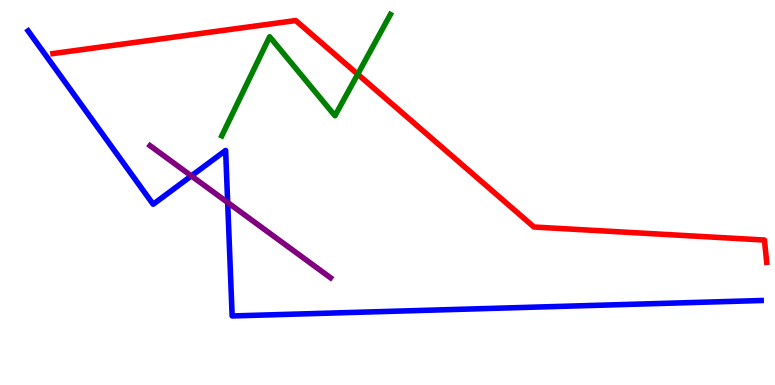[{'lines': ['blue', 'red'], 'intersections': []}, {'lines': ['green', 'red'], 'intersections': [{'x': 4.62, 'y': 8.07}]}, {'lines': ['purple', 'red'], 'intersections': []}, {'lines': ['blue', 'green'], 'intersections': []}, {'lines': ['blue', 'purple'], 'intersections': [{'x': 2.47, 'y': 5.43}, {'x': 2.94, 'y': 4.74}]}, {'lines': ['green', 'purple'], 'intersections': []}]